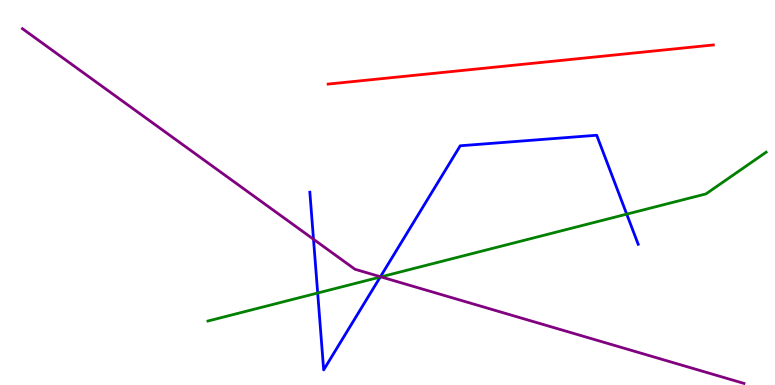[{'lines': ['blue', 'red'], 'intersections': []}, {'lines': ['green', 'red'], 'intersections': []}, {'lines': ['purple', 'red'], 'intersections': []}, {'lines': ['blue', 'green'], 'intersections': [{'x': 4.1, 'y': 2.39}, {'x': 4.91, 'y': 2.8}, {'x': 8.09, 'y': 4.44}]}, {'lines': ['blue', 'purple'], 'intersections': [{'x': 4.05, 'y': 3.79}, {'x': 4.91, 'y': 2.81}]}, {'lines': ['green', 'purple'], 'intersections': [{'x': 4.92, 'y': 2.81}]}]